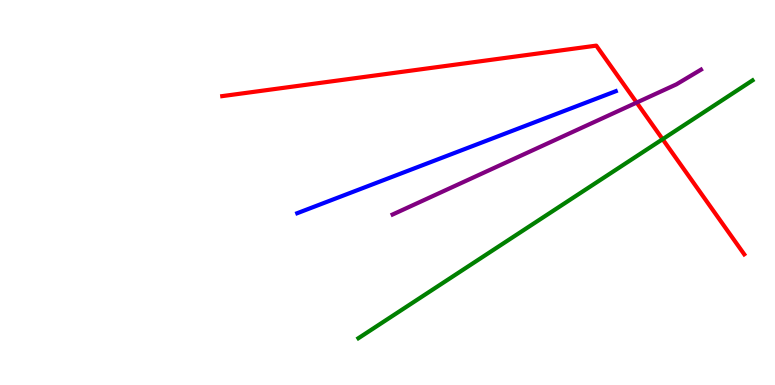[{'lines': ['blue', 'red'], 'intersections': []}, {'lines': ['green', 'red'], 'intersections': [{'x': 8.55, 'y': 6.38}]}, {'lines': ['purple', 'red'], 'intersections': [{'x': 8.21, 'y': 7.34}]}, {'lines': ['blue', 'green'], 'intersections': []}, {'lines': ['blue', 'purple'], 'intersections': []}, {'lines': ['green', 'purple'], 'intersections': []}]